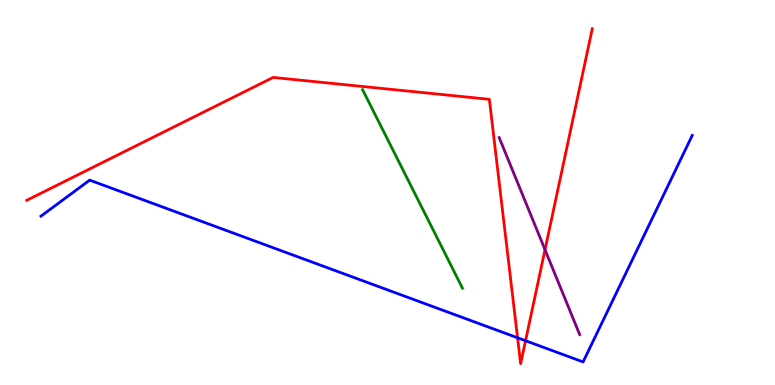[{'lines': ['blue', 'red'], 'intersections': [{'x': 6.68, 'y': 1.23}, {'x': 6.78, 'y': 1.15}]}, {'lines': ['green', 'red'], 'intersections': []}, {'lines': ['purple', 'red'], 'intersections': [{'x': 7.03, 'y': 3.51}]}, {'lines': ['blue', 'green'], 'intersections': []}, {'lines': ['blue', 'purple'], 'intersections': []}, {'lines': ['green', 'purple'], 'intersections': []}]